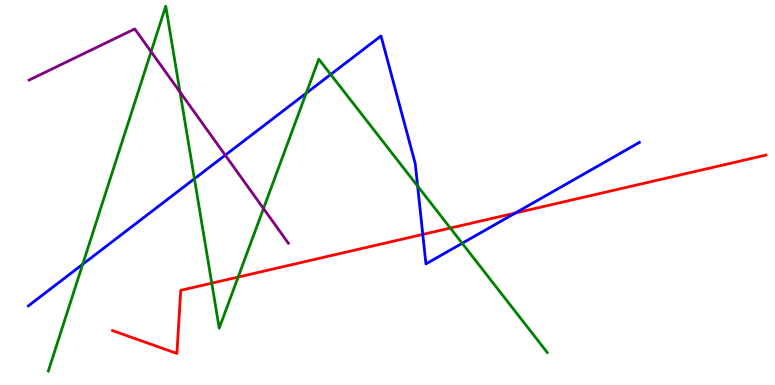[{'lines': ['blue', 'red'], 'intersections': [{'x': 5.46, 'y': 3.91}, {'x': 6.65, 'y': 4.47}]}, {'lines': ['green', 'red'], 'intersections': [{'x': 2.73, 'y': 2.64}, {'x': 3.07, 'y': 2.8}, {'x': 5.81, 'y': 4.08}]}, {'lines': ['purple', 'red'], 'intersections': []}, {'lines': ['blue', 'green'], 'intersections': [{'x': 1.07, 'y': 3.14}, {'x': 2.51, 'y': 5.36}, {'x': 3.95, 'y': 7.58}, {'x': 4.27, 'y': 8.07}, {'x': 5.39, 'y': 5.17}, {'x': 5.96, 'y': 3.68}]}, {'lines': ['blue', 'purple'], 'intersections': [{'x': 2.91, 'y': 5.97}]}, {'lines': ['green', 'purple'], 'intersections': [{'x': 1.95, 'y': 8.66}, {'x': 2.32, 'y': 7.61}, {'x': 3.4, 'y': 4.58}]}]